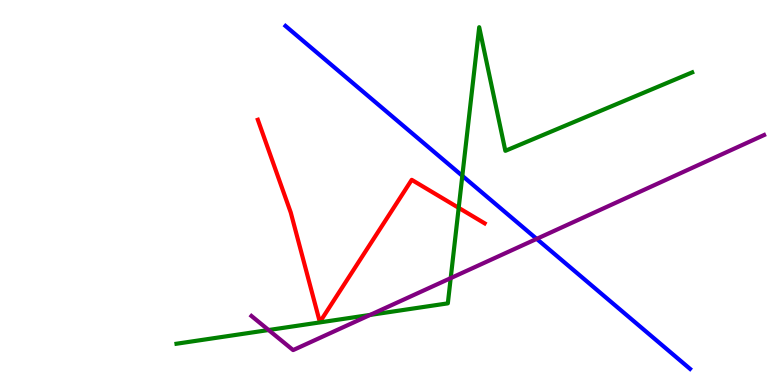[{'lines': ['blue', 'red'], 'intersections': []}, {'lines': ['green', 'red'], 'intersections': [{'x': 5.92, 'y': 4.6}]}, {'lines': ['purple', 'red'], 'intersections': []}, {'lines': ['blue', 'green'], 'intersections': [{'x': 5.97, 'y': 5.43}]}, {'lines': ['blue', 'purple'], 'intersections': [{'x': 6.92, 'y': 3.8}]}, {'lines': ['green', 'purple'], 'intersections': [{'x': 3.47, 'y': 1.43}, {'x': 4.78, 'y': 1.82}, {'x': 5.82, 'y': 2.78}]}]